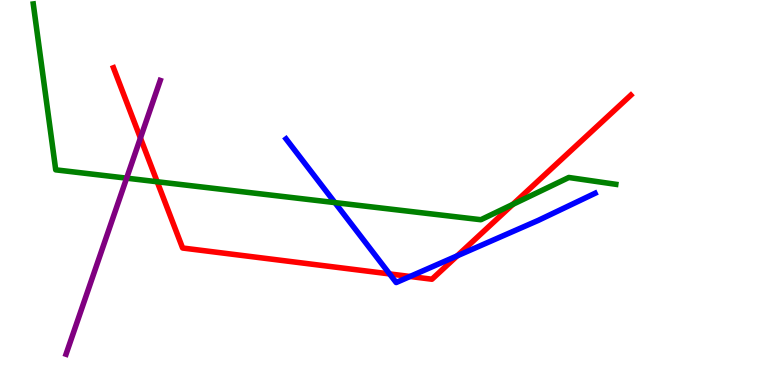[{'lines': ['blue', 'red'], 'intersections': [{'x': 5.03, 'y': 2.89}, {'x': 5.29, 'y': 2.82}, {'x': 5.9, 'y': 3.35}]}, {'lines': ['green', 'red'], 'intersections': [{'x': 2.03, 'y': 5.28}, {'x': 6.62, 'y': 4.69}]}, {'lines': ['purple', 'red'], 'intersections': [{'x': 1.81, 'y': 6.41}]}, {'lines': ['blue', 'green'], 'intersections': [{'x': 4.32, 'y': 4.74}]}, {'lines': ['blue', 'purple'], 'intersections': []}, {'lines': ['green', 'purple'], 'intersections': [{'x': 1.63, 'y': 5.37}]}]